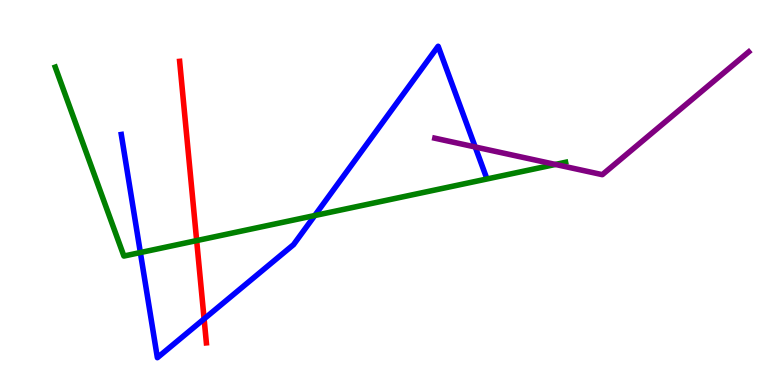[{'lines': ['blue', 'red'], 'intersections': [{'x': 2.63, 'y': 1.72}]}, {'lines': ['green', 'red'], 'intersections': [{'x': 2.54, 'y': 3.75}]}, {'lines': ['purple', 'red'], 'intersections': []}, {'lines': ['blue', 'green'], 'intersections': [{'x': 1.81, 'y': 3.44}, {'x': 4.06, 'y': 4.4}]}, {'lines': ['blue', 'purple'], 'intersections': [{'x': 6.13, 'y': 6.18}]}, {'lines': ['green', 'purple'], 'intersections': [{'x': 7.17, 'y': 5.73}]}]